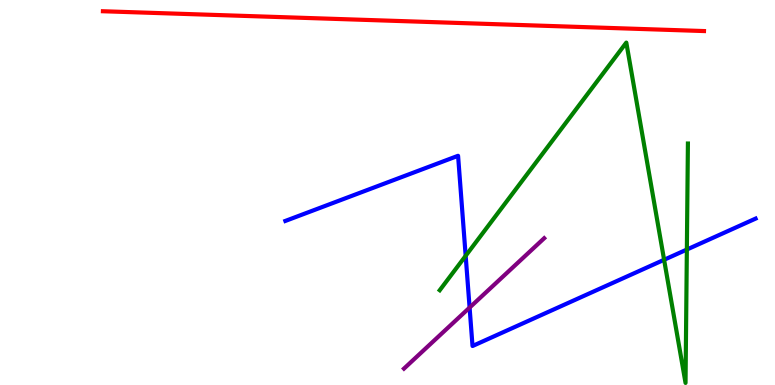[{'lines': ['blue', 'red'], 'intersections': []}, {'lines': ['green', 'red'], 'intersections': []}, {'lines': ['purple', 'red'], 'intersections': []}, {'lines': ['blue', 'green'], 'intersections': [{'x': 6.01, 'y': 3.36}, {'x': 8.57, 'y': 3.25}, {'x': 8.86, 'y': 3.52}]}, {'lines': ['blue', 'purple'], 'intersections': [{'x': 6.06, 'y': 2.01}]}, {'lines': ['green', 'purple'], 'intersections': []}]